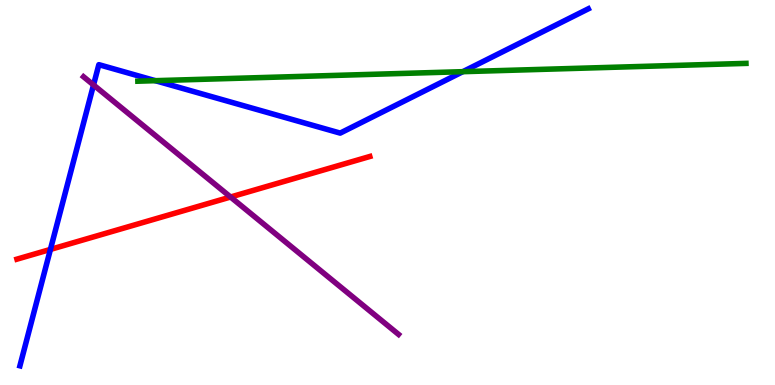[{'lines': ['blue', 'red'], 'intersections': [{'x': 0.651, 'y': 3.52}]}, {'lines': ['green', 'red'], 'intersections': []}, {'lines': ['purple', 'red'], 'intersections': [{'x': 2.97, 'y': 4.88}]}, {'lines': ['blue', 'green'], 'intersections': [{'x': 2.0, 'y': 7.9}, {'x': 5.97, 'y': 8.14}]}, {'lines': ['blue', 'purple'], 'intersections': [{'x': 1.21, 'y': 7.79}]}, {'lines': ['green', 'purple'], 'intersections': []}]